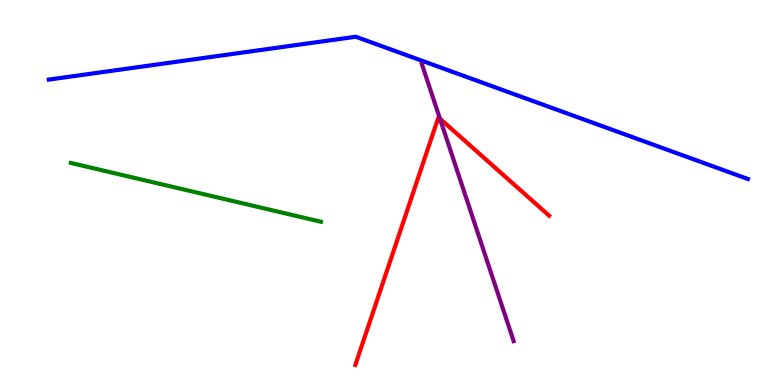[{'lines': ['blue', 'red'], 'intersections': []}, {'lines': ['green', 'red'], 'intersections': []}, {'lines': ['purple', 'red'], 'intersections': [{'x': 5.68, 'y': 6.92}]}, {'lines': ['blue', 'green'], 'intersections': []}, {'lines': ['blue', 'purple'], 'intersections': []}, {'lines': ['green', 'purple'], 'intersections': []}]